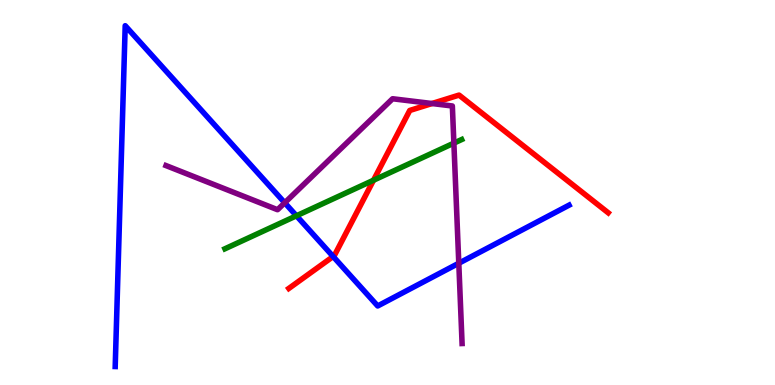[{'lines': ['blue', 'red'], 'intersections': [{'x': 4.3, 'y': 3.34}]}, {'lines': ['green', 'red'], 'intersections': [{'x': 4.82, 'y': 5.32}]}, {'lines': ['purple', 'red'], 'intersections': [{'x': 5.57, 'y': 7.31}]}, {'lines': ['blue', 'green'], 'intersections': [{'x': 3.83, 'y': 4.4}]}, {'lines': ['blue', 'purple'], 'intersections': [{'x': 3.67, 'y': 4.73}, {'x': 5.92, 'y': 3.16}]}, {'lines': ['green', 'purple'], 'intersections': [{'x': 5.86, 'y': 6.28}]}]